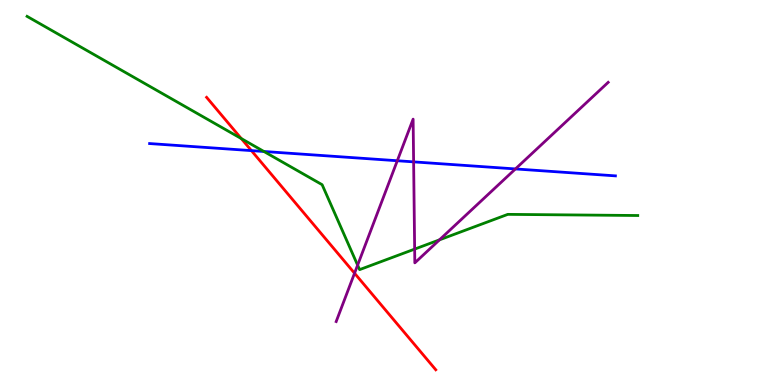[{'lines': ['blue', 'red'], 'intersections': [{'x': 3.24, 'y': 6.09}]}, {'lines': ['green', 'red'], 'intersections': [{'x': 3.11, 'y': 6.4}]}, {'lines': ['purple', 'red'], 'intersections': [{'x': 4.57, 'y': 2.9}]}, {'lines': ['blue', 'green'], 'intersections': [{'x': 3.41, 'y': 6.07}]}, {'lines': ['blue', 'purple'], 'intersections': [{'x': 5.13, 'y': 5.83}, {'x': 5.34, 'y': 5.8}, {'x': 6.65, 'y': 5.61}]}, {'lines': ['green', 'purple'], 'intersections': [{'x': 4.61, 'y': 3.11}, {'x': 5.35, 'y': 3.53}, {'x': 5.67, 'y': 3.77}]}]